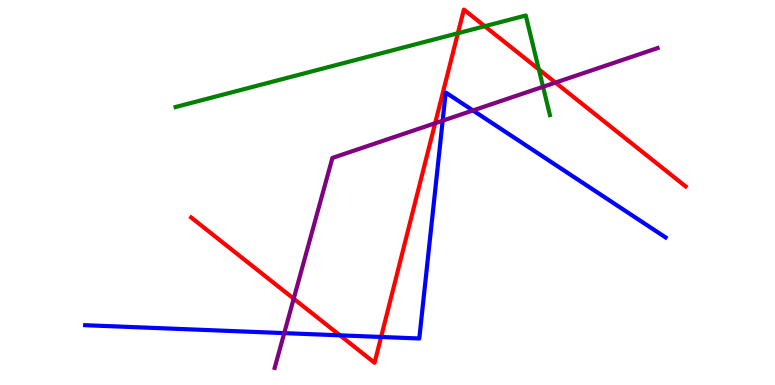[{'lines': ['blue', 'red'], 'intersections': [{'x': 4.39, 'y': 1.29}, {'x': 4.92, 'y': 1.25}]}, {'lines': ['green', 'red'], 'intersections': [{'x': 5.91, 'y': 9.14}, {'x': 6.25, 'y': 9.32}, {'x': 6.95, 'y': 8.2}]}, {'lines': ['purple', 'red'], 'intersections': [{'x': 3.79, 'y': 2.24}, {'x': 5.61, 'y': 6.8}, {'x': 7.17, 'y': 7.85}]}, {'lines': ['blue', 'green'], 'intersections': []}, {'lines': ['blue', 'purple'], 'intersections': [{'x': 3.67, 'y': 1.35}, {'x': 5.71, 'y': 6.87}, {'x': 6.1, 'y': 7.13}]}, {'lines': ['green', 'purple'], 'intersections': [{'x': 7.01, 'y': 7.75}]}]